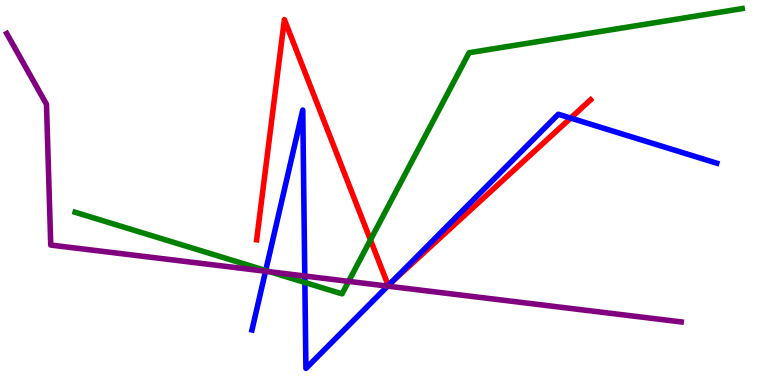[{'lines': ['blue', 'red'], 'intersections': [{'x': 5.03, 'y': 2.63}, {'x': 7.36, 'y': 6.93}]}, {'lines': ['green', 'red'], 'intersections': [{'x': 4.78, 'y': 3.77}]}, {'lines': ['purple', 'red'], 'intersections': []}, {'lines': ['blue', 'green'], 'intersections': [{'x': 3.43, 'y': 2.97}, {'x': 3.93, 'y': 2.66}]}, {'lines': ['blue', 'purple'], 'intersections': [{'x': 3.43, 'y': 2.95}, {'x': 3.93, 'y': 2.83}, {'x': 5.0, 'y': 2.57}]}, {'lines': ['green', 'purple'], 'intersections': [{'x': 3.48, 'y': 2.94}, {'x': 4.5, 'y': 2.69}]}]